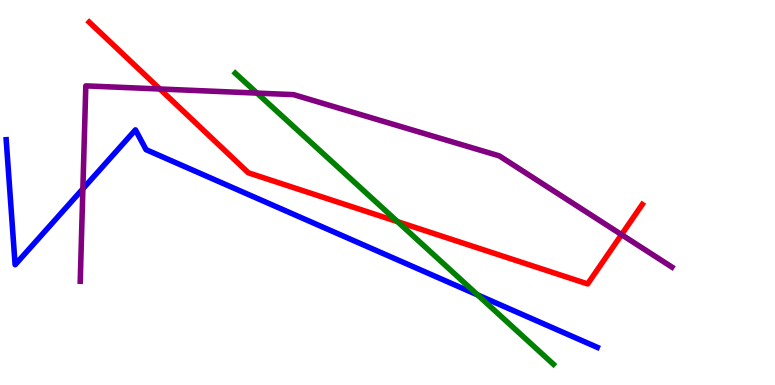[{'lines': ['blue', 'red'], 'intersections': []}, {'lines': ['green', 'red'], 'intersections': [{'x': 5.13, 'y': 4.24}]}, {'lines': ['purple', 'red'], 'intersections': [{'x': 2.06, 'y': 7.69}, {'x': 8.02, 'y': 3.91}]}, {'lines': ['blue', 'green'], 'intersections': [{'x': 6.16, 'y': 2.34}]}, {'lines': ['blue', 'purple'], 'intersections': [{'x': 1.07, 'y': 5.1}]}, {'lines': ['green', 'purple'], 'intersections': [{'x': 3.32, 'y': 7.58}]}]